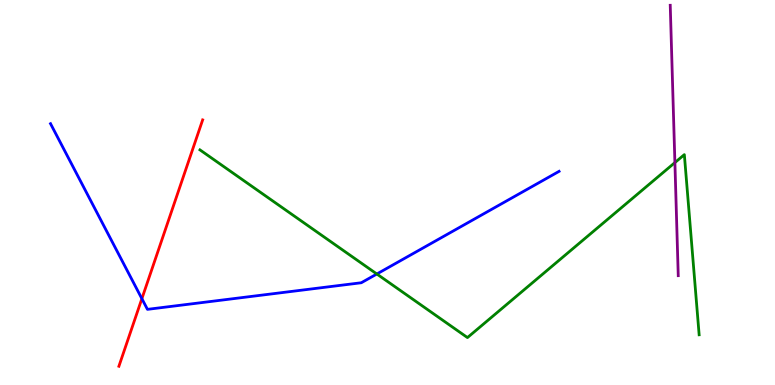[{'lines': ['blue', 'red'], 'intersections': [{'x': 1.83, 'y': 2.24}]}, {'lines': ['green', 'red'], 'intersections': []}, {'lines': ['purple', 'red'], 'intersections': []}, {'lines': ['blue', 'green'], 'intersections': [{'x': 4.86, 'y': 2.88}]}, {'lines': ['blue', 'purple'], 'intersections': []}, {'lines': ['green', 'purple'], 'intersections': [{'x': 8.71, 'y': 5.78}]}]